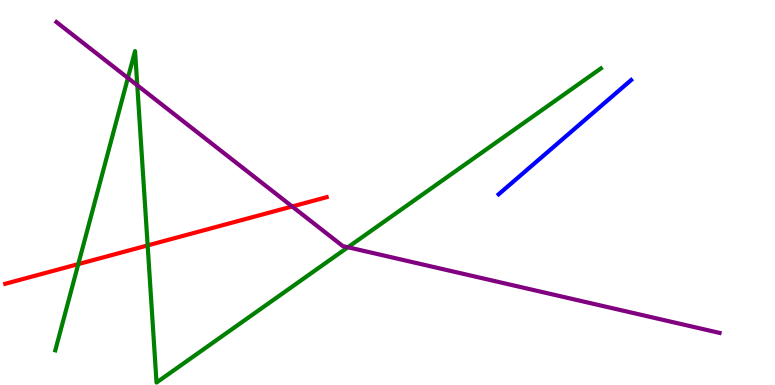[{'lines': ['blue', 'red'], 'intersections': []}, {'lines': ['green', 'red'], 'intersections': [{'x': 1.01, 'y': 3.14}, {'x': 1.91, 'y': 3.63}]}, {'lines': ['purple', 'red'], 'intersections': [{'x': 3.77, 'y': 4.64}]}, {'lines': ['blue', 'green'], 'intersections': []}, {'lines': ['blue', 'purple'], 'intersections': []}, {'lines': ['green', 'purple'], 'intersections': [{'x': 1.65, 'y': 7.97}, {'x': 1.77, 'y': 7.78}, {'x': 4.49, 'y': 3.58}]}]